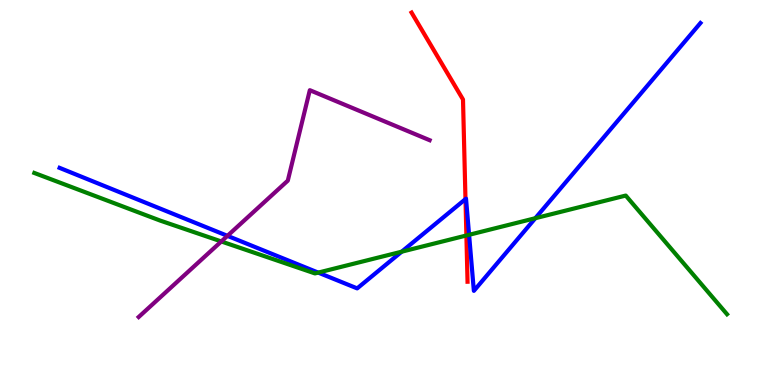[{'lines': ['blue', 'red'], 'intersections': [{'x': 6.01, 'y': 4.83}]}, {'lines': ['green', 'red'], 'intersections': [{'x': 6.02, 'y': 3.88}]}, {'lines': ['purple', 'red'], 'intersections': []}, {'lines': ['blue', 'green'], 'intersections': [{'x': 4.11, 'y': 2.92}, {'x': 5.18, 'y': 3.46}, {'x': 6.05, 'y': 3.9}, {'x': 6.91, 'y': 4.33}]}, {'lines': ['blue', 'purple'], 'intersections': [{'x': 2.93, 'y': 3.87}]}, {'lines': ['green', 'purple'], 'intersections': [{'x': 2.86, 'y': 3.73}]}]